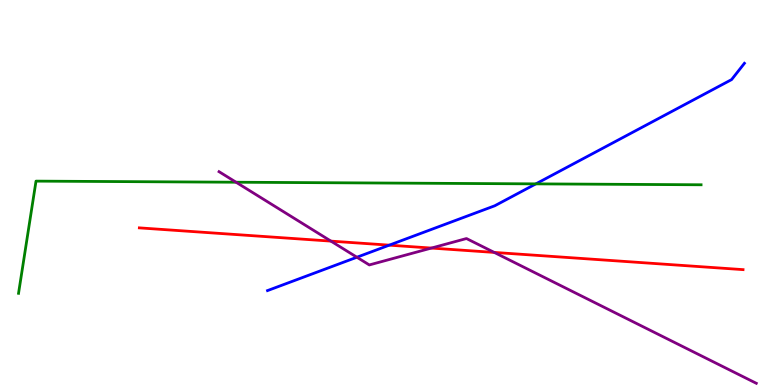[{'lines': ['blue', 'red'], 'intersections': [{'x': 5.02, 'y': 3.63}]}, {'lines': ['green', 'red'], 'intersections': []}, {'lines': ['purple', 'red'], 'intersections': [{'x': 4.27, 'y': 3.74}, {'x': 5.57, 'y': 3.56}, {'x': 6.38, 'y': 3.44}]}, {'lines': ['blue', 'green'], 'intersections': [{'x': 6.91, 'y': 5.22}]}, {'lines': ['blue', 'purple'], 'intersections': [{'x': 4.61, 'y': 3.32}]}, {'lines': ['green', 'purple'], 'intersections': [{'x': 3.05, 'y': 5.27}]}]